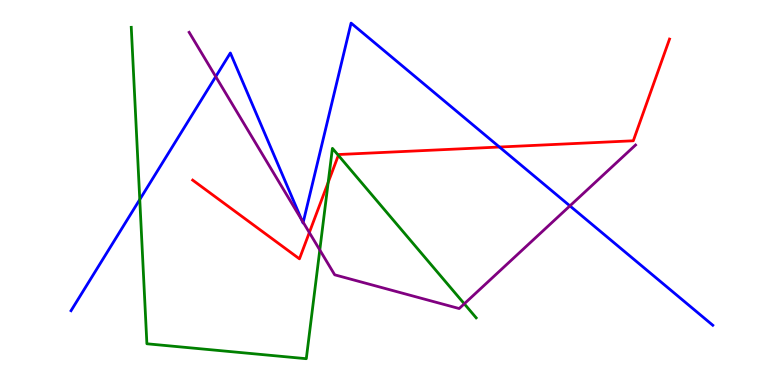[{'lines': ['blue', 'red'], 'intersections': [{'x': 6.44, 'y': 6.18}]}, {'lines': ['green', 'red'], 'intersections': [{'x': 4.23, 'y': 5.26}, {'x': 4.37, 'y': 5.96}]}, {'lines': ['purple', 'red'], 'intersections': [{'x': 3.99, 'y': 3.96}]}, {'lines': ['blue', 'green'], 'intersections': [{'x': 1.8, 'y': 4.82}]}, {'lines': ['blue', 'purple'], 'intersections': [{'x': 2.78, 'y': 8.01}, {'x': 3.89, 'y': 4.29}, {'x': 3.91, 'y': 4.23}, {'x': 7.35, 'y': 4.65}]}, {'lines': ['green', 'purple'], 'intersections': [{'x': 4.13, 'y': 3.51}, {'x': 5.99, 'y': 2.11}]}]